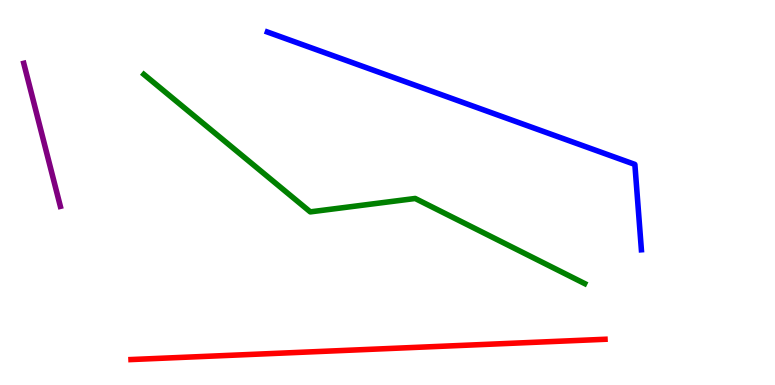[{'lines': ['blue', 'red'], 'intersections': []}, {'lines': ['green', 'red'], 'intersections': []}, {'lines': ['purple', 'red'], 'intersections': []}, {'lines': ['blue', 'green'], 'intersections': []}, {'lines': ['blue', 'purple'], 'intersections': []}, {'lines': ['green', 'purple'], 'intersections': []}]